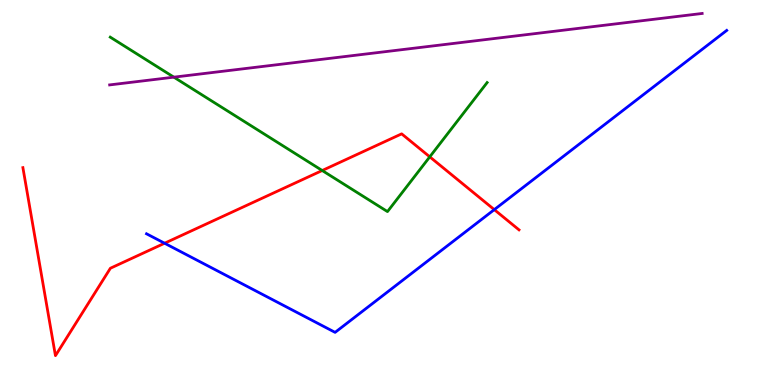[{'lines': ['blue', 'red'], 'intersections': [{'x': 2.12, 'y': 3.68}, {'x': 6.38, 'y': 4.56}]}, {'lines': ['green', 'red'], 'intersections': [{'x': 4.16, 'y': 5.57}, {'x': 5.55, 'y': 5.93}]}, {'lines': ['purple', 'red'], 'intersections': []}, {'lines': ['blue', 'green'], 'intersections': []}, {'lines': ['blue', 'purple'], 'intersections': []}, {'lines': ['green', 'purple'], 'intersections': [{'x': 2.24, 'y': 8.0}]}]